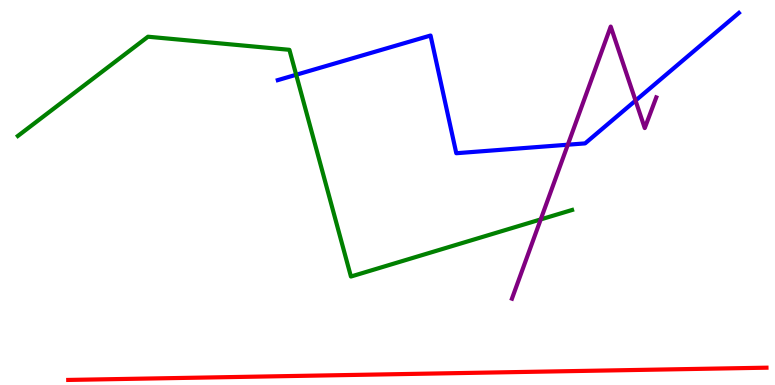[{'lines': ['blue', 'red'], 'intersections': []}, {'lines': ['green', 'red'], 'intersections': []}, {'lines': ['purple', 'red'], 'intersections': []}, {'lines': ['blue', 'green'], 'intersections': [{'x': 3.82, 'y': 8.06}]}, {'lines': ['blue', 'purple'], 'intersections': [{'x': 7.33, 'y': 6.24}, {'x': 8.2, 'y': 7.39}]}, {'lines': ['green', 'purple'], 'intersections': [{'x': 6.98, 'y': 4.3}]}]